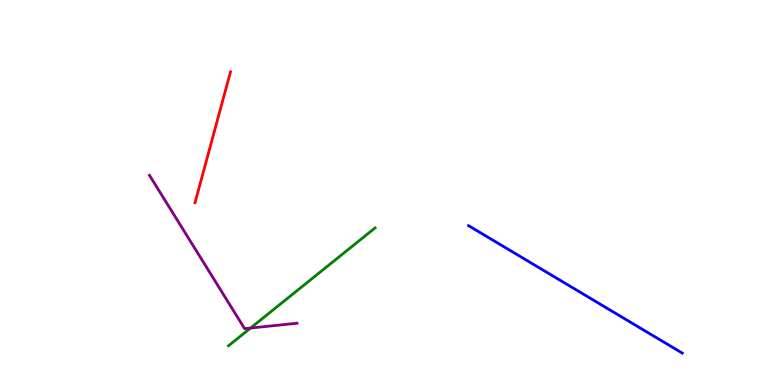[{'lines': ['blue', 'red'], 'intersections': []}, {'lines': ['green', 'red'], 'intersections': []}, {'lines': ['purple', 'red'], 'intersections': []}, {'lines': ['blue', 'green'], 'intersections': []}, {'lines': ['blue', 'purple'], 'intersections': []}, {'lines': ['green', 'purple'], 'intersections': [{'x': 3.23, 'y': 1.48}]}]